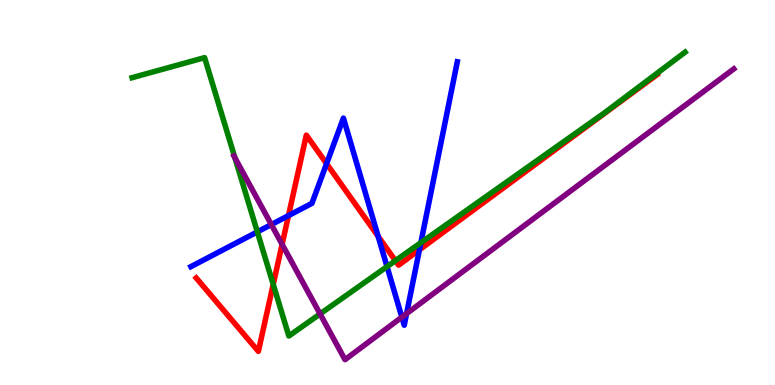[{'lines': ['blue', 'red'], 'intersections': [{'x': 3.72, 'y': 4.4}, {'x': 4.21, 'y': 5.75}, {'x': 4.88, 'y': 3.86}, {'x': 5.41, 'y': 3.51}]}, {'lines': ['green', 'red'], 'intersections': [{'x': 3.53, 'y': 2.61}, {'x': 5.1, 'y': 3.23}]}, {'lines': ['purple', 'red'], 'intersections': [{'x': 3.64, 'y': 3.65}]}, {'lines': ['blue', 'green'], 'intersections': [{'x': 3.32, 'y': 3.98}, {'x': 4.99, 'y': 3.08}, {'x': 5.43, 'y': 3.7}]}, {'lines': ['blue', 'purple'], 'intersections': [{'x': 3.5, 'y': 4.17}, {'x': 5.19, 'y': 1.76}, {'x': 5.25, 'y': 1.85}]}, {'lines': ['green', 'purple'], 'intersections': [{'x': 3.03, 'y': 5.9}, {'x': 4.13, 'y': 1.85}]}]